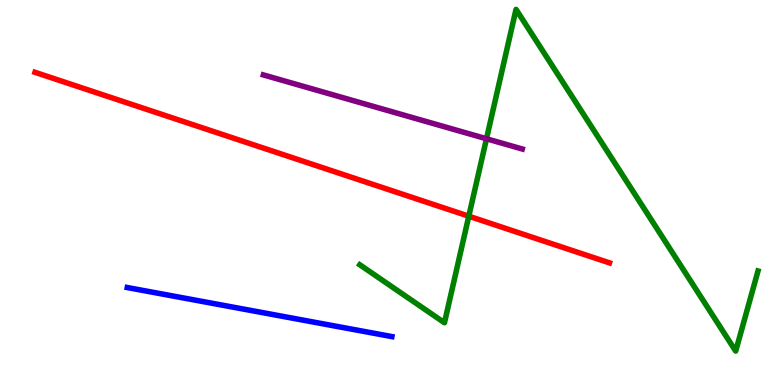[{'lines': ['blue', 'red'], 'intersections': []}, {'lines': ['green', 'red'], 'intersections': [{'x': 6.05, 'y': 4.38}]}, {'lines': ['purple', 'red'], 'intersections': []}, {'lines': ['blue', 'green'], 'intersections': []}, {'lines': ['blue', 'purple'], 'intersections': []}, {'lines': ['green', 'purple'], 'intersections': [{'x': 6.28, 'y': 6.4}]}]